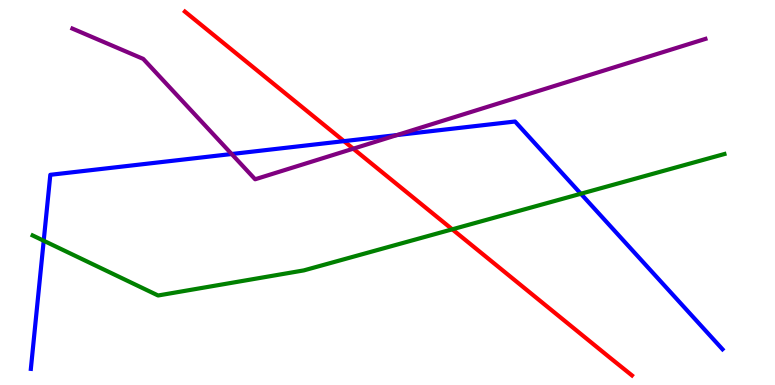[{'lines': ['blue', 'red'], 'intersections': [{'x': 4.44, 'y': 6.33}]}, {'lines': ['green', 'red'], 'intersections': [{'x': 5.84, 'y': 4.04}]}, {'lines': ['purple', 'red'], 'intersections': [{'x': 4.56, 'y': 6.14}]}, {'lines': ['blue', 'green'], 'intersections': [{'x': 0.564, 'y': 3.75}, {'x': 7.49, 'y': 4.97}]}, {'lines': ['blue', 'purple'], 'intersections': [{'x': 2.99, 'y': 6.0}, {'x': 5.12, 'y': 6.49}]}, {'lines': ['green', 'purple'], 'intersections': []}]